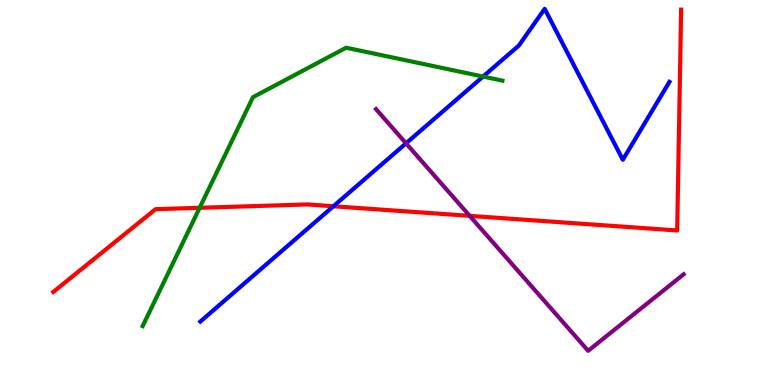[{'lines': ['blue', 'red'], 'intersections': [{'x': 4.3, 'y': 4.64}]}, {'lines': ['green', 'red'], 'intersections': [{'x': 2.58, 'y': 4.6}]}, {'lines': ['purple', 'red'], 'intersections': [{'x': 6.06, 'y': 4.39}]}, {'lines': ['blue', 'green'], 'intersections': [{'x': 6.23, 'y': 8.01}]}, {'lines': ['blue', 'purple'], 'intersections': [{'x': 5.24, 'y': 6.28}]}, {'lines': ['green', 'purple'], 'intersections': []}]